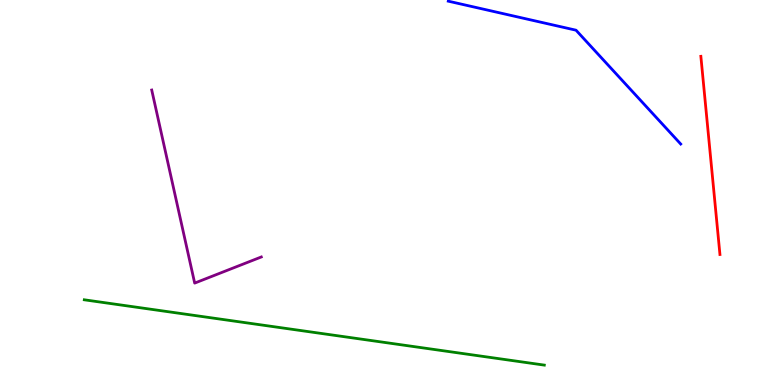[{'lines': ['blue', 'red'], 'intersections': []}, {'lines': ['green', 'red'], 'intersections': []}, {'lines': ['purple', 'red'], 'intersections': []}, {'lines': ['blue', 'green'], 'intersections': []}, {'lines': ['blue', 'purple'], 'intersections': []}, {'lines': ['green', 'purple'], 'intersections': []}]